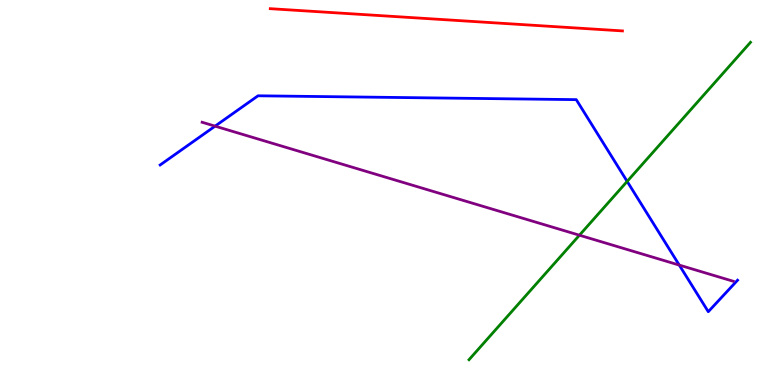[{'lines': ['blue', 'red'], 'intersections': []}, {'lines': ['green', 'red'], 'intersections': []}, {'lines': ['purple', 'red'], 'intersections': []}, {'lines': ['blue', 'green'], 'intersections': [{'x': 8.09, 'y': 5.29}]}, {'lines': ['blue', 'purple'], 'intersections': [{'x': 2.78, 'y': 6.72}, {'x': 8.76, 'y': 3.11}]}, {'lines': ['green', 'purple'], 'intersections': [{'x': 7.48, 'y': 3.89}]}]